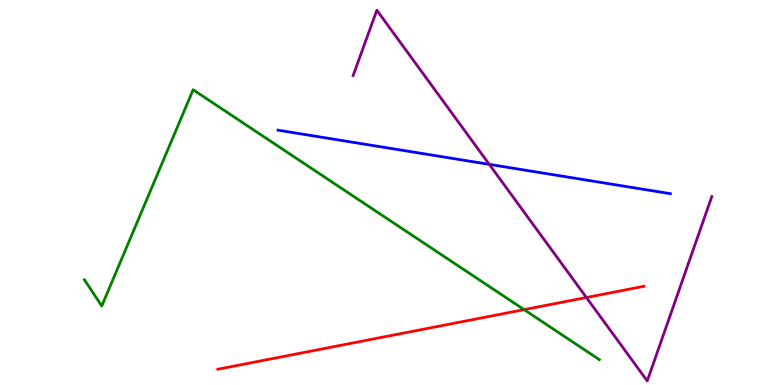[{'lines': ['blue', 'red'], 'intersections': []}, {'lines': ['green', 'red'], 'intersections': [{'x': 6.76, 'y': 1.96}]}, {'lines': ['purple', 'red'], 'intersections': [{'x': 7.57, 'y': 2.27}]}, {'lines': ['blue', 'green'], 'intersections': []}, {'lines': ['blue', 'purple'], 'intersections': [{'x': 6.31, 'y': 5.73}]}, {'lines': ['green', 'purple'], 'intersections': []}]